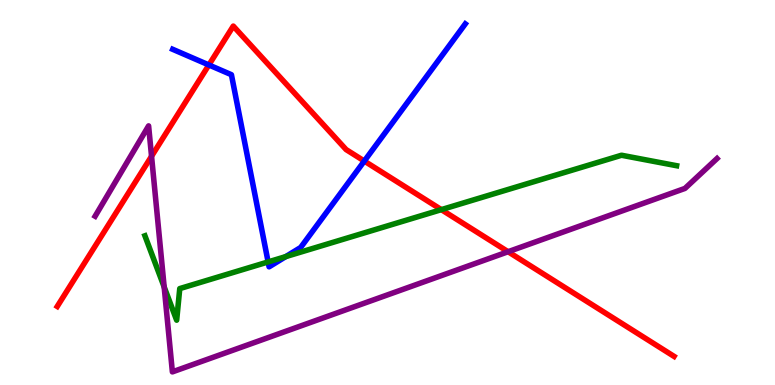[{'lines': ['blue', 'red'], 'intersections': [{'x': 2.7, 'y': 8.31}, {'x': 4.7, 'y': 5.82}]}, {'lines': ['green', 'red'], 'intersections': [{'x': 5.69, 'y': 4.55}]}, {'lines': ['purple', 'red'], 'intersections': [{'x': 1.96, 'y': 5.94}, {'x': 6.56, 'y': 3.46}]}, {'lines': ['blue', 'green'], 'intersections': [{'x': 3.46, 'y': 3.2}, {'x': 3.69, 'y': 3.34}]}, {'lines': ['blue', 'purple'], 'intersections': []}, {'lines': ['green', 'purple'], 'intersections': [{'x': 2.12, 'y': 2.55}]}]